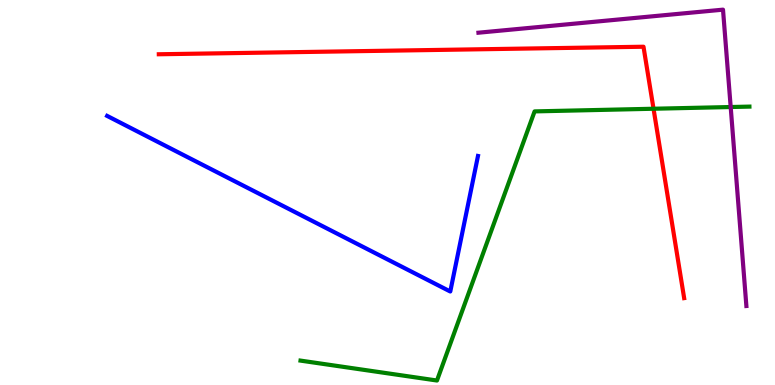[{'lines': ['blue', 'red'], 'intersections': []}, {'lines': ['green', 'red'], 'intersections': [{'x': 8.43, 'y': 7.18}]}, {'lines': ['purple', 'red'], 'intersections': []}, {'lines': ['blue', 'green'], 'intersections': []}, {'lines': ['blue', 'purple'], 'intersections': []}, {'lines': ['green', 'purple'], 'intersections': [{'x': 9.43, 'y': 7.22}]}]